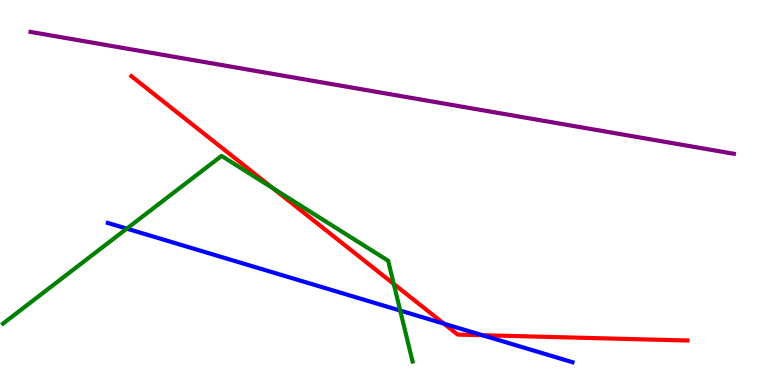[{'lines': ['blue', 'red'], 'intersections': [{'x': 5.73, 'y': 1.59}, {'x': 6.22, 'y': 1.29}]}, {'lines': ['green', 'red'], 'intersections': [{'x': 3.52, 'y': 5.11}, {'x': 5.08, 'y': 2.63}]}, {'lines': ['purple', 'red'], 'intersections': []}, {'lines': ['blue', 'green'], 'intersections': [{'x': 1.64, 'y': 4.06}, {'x': 5.16, 'y': 1.93}]}, {'lines': ['blue', 'purple'], 'intersections': []}, {'lines': ['green', 'purple'], 'intersections': []}]